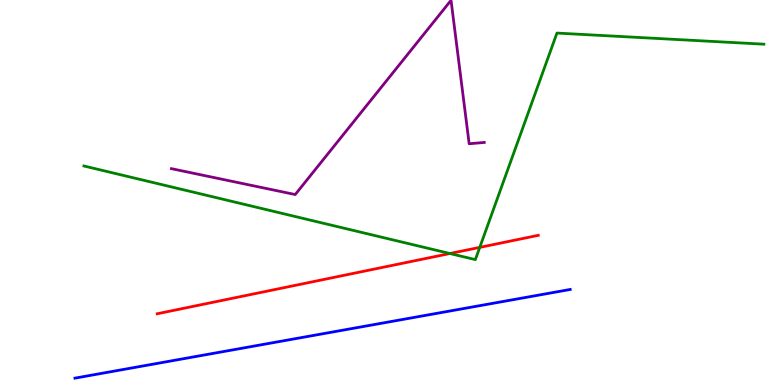[{'lines': ['blue', 'red'], 'intersections': []}, {'lines': ['green', 'red'], 'intersections': [{'x': 5.81, 'y': 3.42}, {'x': 6.19, 'y': 3.57}]}, {'lines': ['purple', 'red'], 'intersections': []}, {'lines': ['blue', 'green'], 'intersections': []}, {'lines': ['blue', 'purple'], 'intersections': []}, {'lines': ['green', 'purple'], 'intersections': []}]